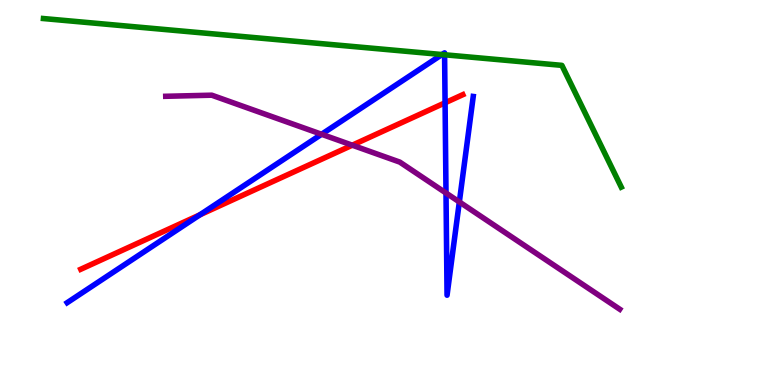[{'lines': ['blue', 'red'], 'intersections': [{'x': 2.58, 'y': 4.42}, {'x': 5.74, 'y': 7.33}]}, {'lines': ['green', 'red'], 'intersections': []}, {'lines': ['purple', 'red'], 'intersections': [{'x': 4.55, 'y': 6.23}]}, {'lines': ['blue', 'green'], 'intersections': [{'x': 5.7, 'y': 8.58}, {'x': 5.74, 'y': 8.58}]}, {'lines': ['blue', 'purple'], 'intersections': [{'x': 4.15, 'y': 6.51}, {'x': 5.75, 'y': 4.99}, {'x': 5.93, 'y': 4.75}]}, {'lines': ['green', 'purple'], 'intersections': []}]